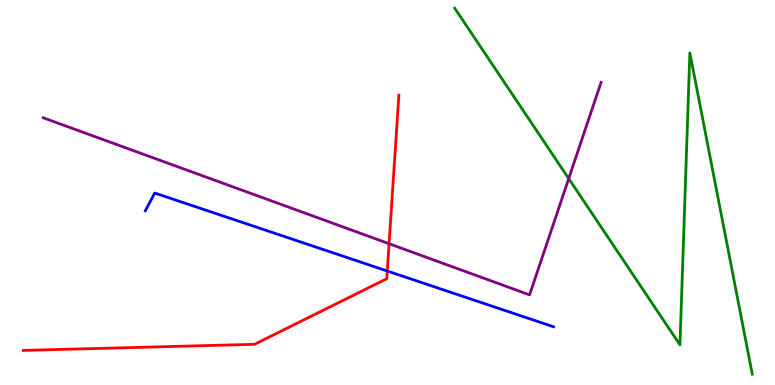[{'lines': ['blue', 'red'], 'intersections': [{'x': 5.0, 'y': 2.96}]}, {'lines': ['green', 'red'], 'intersections': []}, {'lines': ['purple', 'red'], 'intersections': [{'x': 5.02, 'y': 3.67}]}, {'lines': ['blue', 'green'], 'intersections': []}, {'lines': ['blue', 'purple'], 'intersections': []}, {'lines': ['green', 'purple'], 'intersections': [{'x': 7.34, 'y': 5.36}]}]